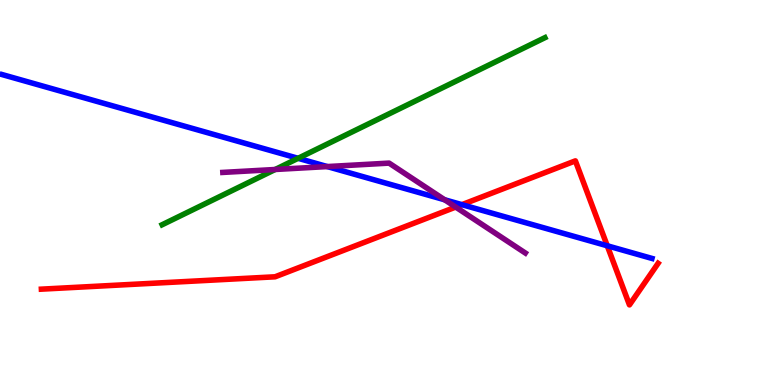[{'lines': ['blue', 'red'], 'intersections': [{'x': 5.96, 'y': 4.68}, {'x': 7.84, 'y': 3.62}]}, {'lines': ['green', 'red'], 'intersections': []}, {'lines': ['purple', 'red'], 'intersections': [{'x': 5.88, 'y': 4.62}]}, {'lines': ['blue', 'green'], 'intersections': [{'x': 3.85, 'y': 5.89}]}, {'lines': ['blue', 'purple'], 'intersections': [{'x': 4.22, 'y': 5.67}, {'x': 5.74, 'y': 4.81}]}, {'lines': ['green', 'purple'], 'intersections': [{'x': 3.55, 'y': 5.6}]}]